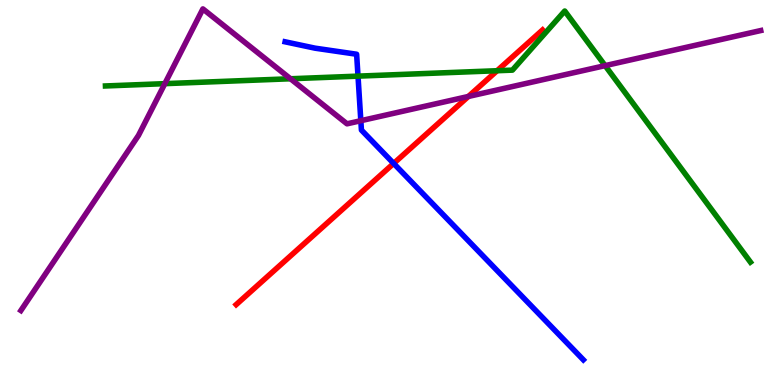[{'lines': ['blue', 'red'], 'intersections': [{'x': 5.08, 'y': 5.75}]}, {'lines': ['green', 'red'], 'intersections': [{'x': 6.41, 'y': 8.16}]}, {'lines': ['purple', 'red'], 'intersections': [{'x': 6.04, 'y': 7.49}]}, {'lines': ['blue', 'green'], 'intersections': [{'x': 4.62, 'y': 8.02}]}, {'lines': ['blue', 'purple'], 'intersections': [{'x': 4.66, 'y': 6.86}]}, {'lines': ['green', 'purple'], 'intersections': [{'x': 2.13, 'y': 7.83}, {'x': 3.75, 'y': 7.95}, {'x': 7.81, 'y': 8.3}]}]